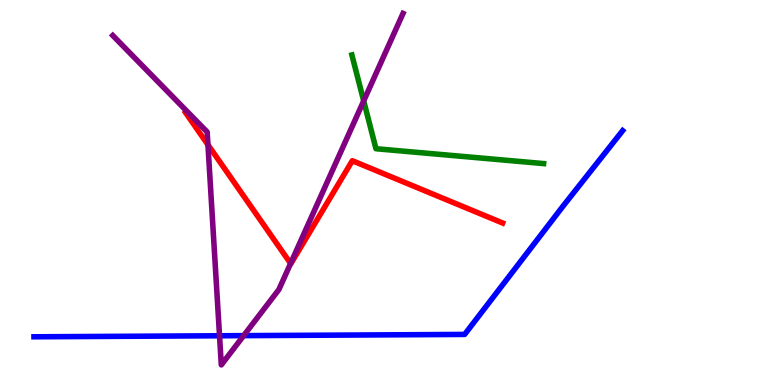[{'lines': ['blue', 'red'], 'intersections': []}, {'lines': ['green', 'red'], 'intersections': []}, {'lines': ['purple', 'red'], 'intersections': [{'x': 2.68, 'y': 6.24}, {'x': 3.75, 'y': 3.16}]}, {'lines': ['blue', 'green'], 'intersections': []}, {'lines': ['blue', 'purple'], 'intersections': [{'x': 2.83, 'y': 1.28}, {'x': 3.14, 'y': 1.28}]}, {'lines': ['green', 'purple'], 'intersections': [{'x': 4.69, 'y': 7.38}]}]